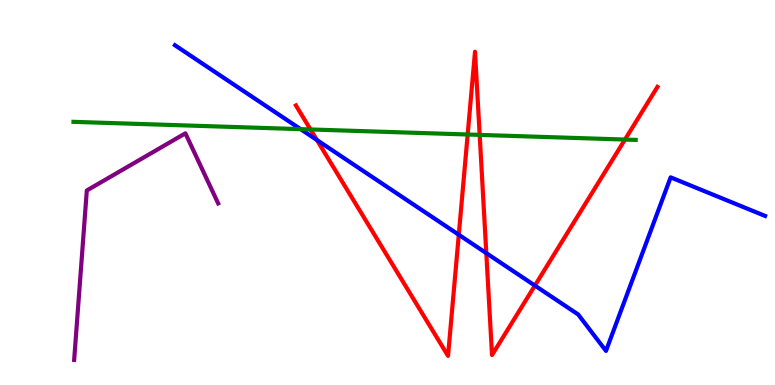[{'lines': ['blue', 'red'], 'intersections': [{'x': 4.09, 'y': 6.36}, {'x': 5.92, 'y': 3.9}, {'x': 6.27, 'y': 3.43}, {'x': 6.9, 'y': 2.58}]}, {'lines': ['green', 'red'], 'intersections': [{'x': 4.01, 'y': 6.64}, {'x': 6.03, 'y': 6.51}, {'x': 6.19, 'y': 6.5}, {'x': 8.06, 'y': 6.38}]}, {'lines': ['purple', 'red'], 'intersections': []}, {'lines': ['blue', 'green'], 'intersections': [{'x': 3.88, 'y': 6.65}]}, {'lines': ['blue', 'purple'], 'intersections': []}, {'lines': ['green', 'purple'], 'intersections': []}]